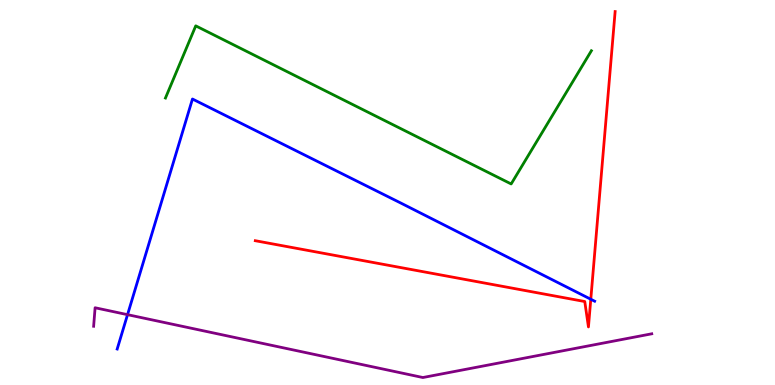[{'lines': ['blue', 'red'], 'intersections': [{'x': 7.62, 'y': 2.23}]}, {'lines': ['green', 'red'], 'intersections': []}, {'lines': ['purple', 'red'], 'intersections': []}, {'lines': ['blue', 'green'], 'intersections': []}, {'lines': ['blue', 'purple'], 'intersections': [{'x': 1.65, 'y': 1.83}]}, {'lines': ['green', 'purple'], 'intersections': []}]